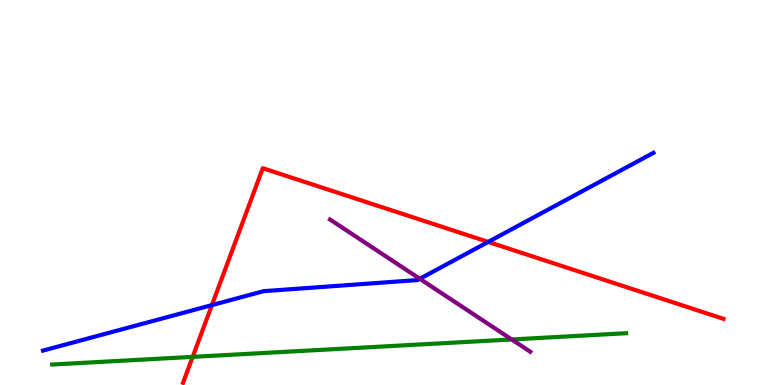[{'lines': ['blue', 'red'], 'intersections': [{'x': 2.73, 'y': 2.08}, {'x': 6.3, 'y': 3.72}]}, {'lines': ['green', 'red'], 'intersections': [{'x': 2.49, 'y': 0.731}]}, {'lines': ['purple', 'red'], 'intersections': []}, {'lines': ['blue', 'green'], 'intersections': []}, {'lines': ['blue', 'purple'], 'intersections': [{'x': 5.42, 'y': 2.76}]}, {'lines': ['green', 'purple'], 'intersections': [{'x': 6.6, 'y': 1.18}]}]